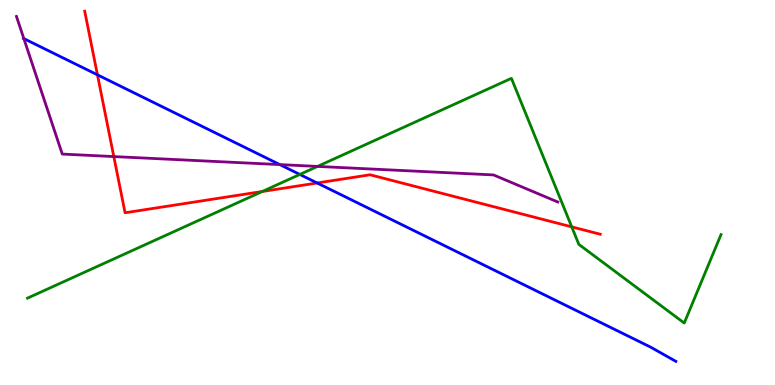[{'lines': ['blue', 'red'], 'intersections': [{'x': 1.26, 'y': 8.06}, {'x': 4.09, 'y': 5.25}]}, {'lines': ['green', 'red'], 'intersections': [{'x': 3.38, 'y': 5.03}, {'x': 7.38, 'y': 4.11}]}, {'lines': ['purple', 'red'], 'intersections': [{'x': 1.47, 'y': 5.93}]}, {'lines': ['blue', 'green'], 'intersections': [{'x': 3.87, 'y': 5.47}]}, {'lines': ['blue', 'purple'], 'intersections': [{'x': 0.308, 'y': 9.0}, {'x': 3.61, 'y': 5.72}]}, {'lines': ['green', 'purple'], 'intersections': [{'x': 4.1, 'y': 5.68}]}]